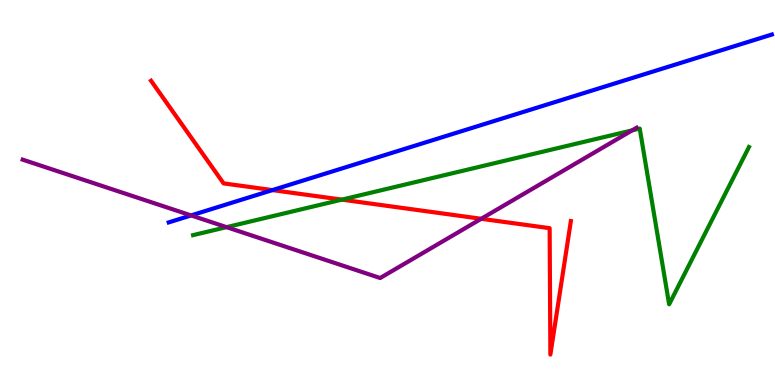[{'lines': ['blue', 'red'], 'intersections': [{'x': 3.52, 'y': 5.06}]}, {'lines': ['green', 'red'], 'intersections': [{'x': 4.41, 'y': 4.81}]}, {'lines': ['purple', 'red'], 'intersections': [{'x': 6.21, 'y': 4.32}]}, {'lines': ['blue', 'green'], 'intersections': []}, {'lines': ['blue', 'purple'], 'intersections': [{'x': 2.47, 'y': 4.4}]}, {'lines': ['green', 'purple'], 'intersections': [{'x': 2.92, 'y': 4.1}, {'x': 8.16, 'y': 6.61}]}]